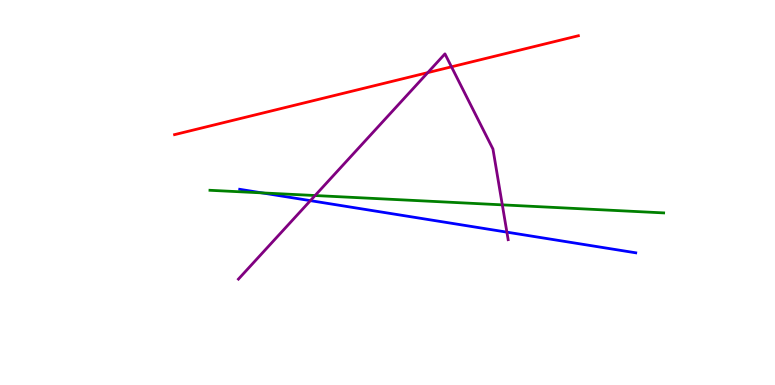[{'lines': ['blue', 'red'], 'intersections': []}, {'lines': ['green', 'red'], 'intersections': []}, {'lines': ['purple', 'red'], 'intersections': [{'x': 5.52, 'y': 8.11}, {'x': 5.83, 'y': 8.26}]}, {'lines': ['blue', 'green'], 'intersections': [{'x': 3.38, 'y': 4.99}]}, {'lines': ['blue', 'purple'], 'intersections': [{'x': 4.0, 'y': 4.79}, {'x': 6.54, 'y': 3.97}]}, {'lines': ['green', 'purple'], 'intersections': [{'x': 4.07, 'y': 4.92}, {'x': 6.48, 'y': 4.68}]}]